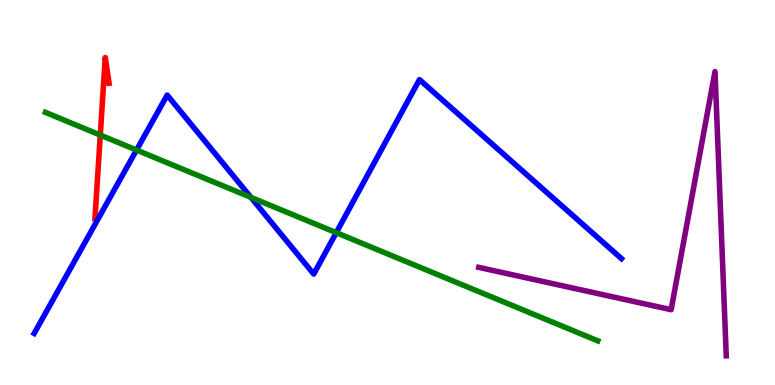[{'lines': ['blue', 'red'], 'intersections': []}, {'lines': ['green', 'red'], 'intersections': [{'x': 1.29, 'y': 6.49}]}, {'lines': ['purple', 'red'], 'intersections': []}, {'lines': ['blue', 'green'], 'intersections': [{'x': 1.76, 'y': 6.1}, {'x': 3.24, 'y': 4.87}, {'x': 4.34, 'y': 3.96}]}, {'lines': ['blue', 'purple'], 'intersections': []}, {'lines': ['green', 'purple'], 'intersections': []}]